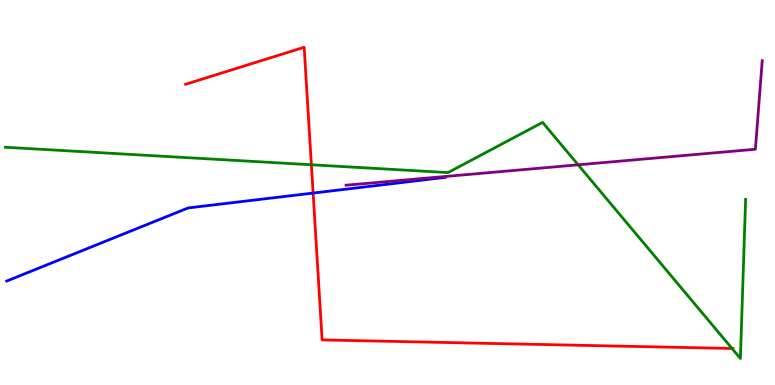[{'lines': ['blue', 'red'], 'intersections': [{'x': 4.04, 'y': 4.99}]}, {'lines': ['green', 'red'], 'intersections': [{'x': 4.02, 'y': 5.72}, {'x': 9.45, 'y': 0.949}]}, {'lines': ['purple', 'red'], 'intersections': []}, {'lines': ['blue', 'green'], 'intersections': []}, {'lines': ['blue', 'purple'], 'intersections': []}, {'lines': ['green', 'purple'], 'intersections': [{'x': 7.46, 'y': 5.72}]}]